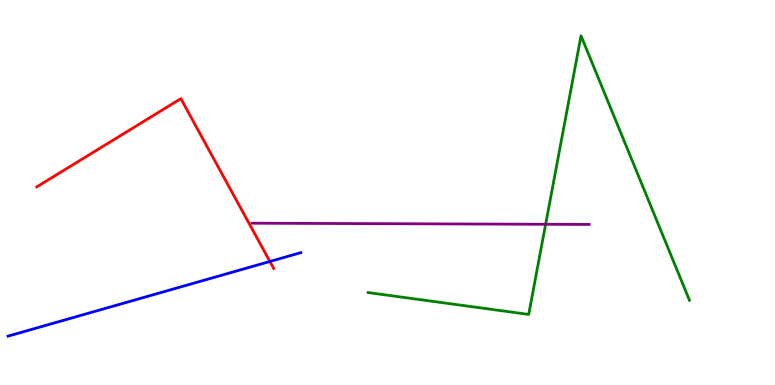[{'lines': ['blue', 'red'], 'intersections': [{'x': 3.48, 'y': 3.21}]}, {'lines': ['green', 'red'], 'intersections': []}, {'lines': ['purple', 'red'], 'intersections': []}, {'lines': ['blue', 'green'], 'intersections': []}, {'lines': ['blue', 'purple'], 'intersections': []}, {'lines': ['green', 'purple'], 'intersections': [{'x': 7.04, 'y': 4.17}]}]